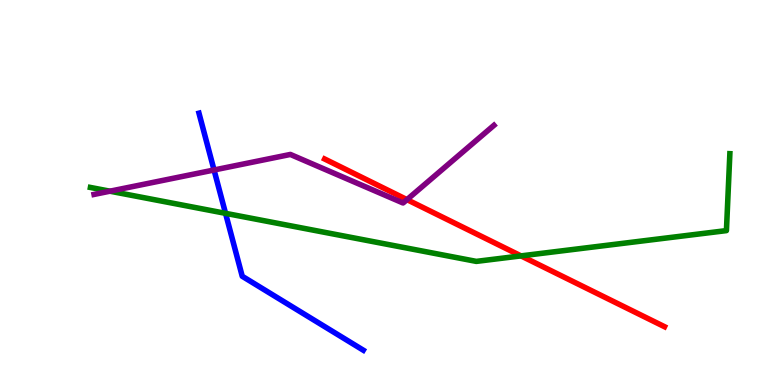[{'lines': ['blue', 'red'], 'intersections': []}, {'lines': ['green', 'red'], 'intersections': [{'x': 6.72, 'y': 3.35}]}, {'lines': ['purple', 'red'], 'intersections': [{'x': 5.25, 'y': 4.81}]}, {'lines': ['blue', 'green'], 'intersections': [{'x': 2.91, 'y': 4.46}]}, {'lines': ['blue', 'purple'], 'intersections': [{'x': 2.76, 'y': 5.58}]}, {'lines': ['green', 'purple'], 'intersections': [{'x': 1.42, 'y': 5.03}]}]